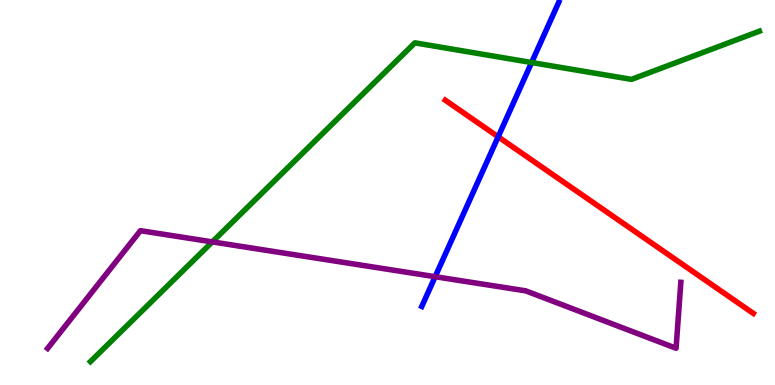[{'lines': ['blue', 'red'], 'intersections': [{'x': 6.43, 'y': 6.45}]}, {'lines': ['green', 'red'], 'intersections': []}, {'lines': ['purple', 'red'], 'intersections': []}, {'lines': ['blue', 'green'], 'intersections': [{'x': 6.86, 'y': 8.38}]}, {'lines': ['blue', 'purple'], 'intersections': [{'x': 5.62, 'y': 2.81}]}, {'lines': ['green', 'purple'], 'intersections': [{'x': 2.74, 'y': 3.72}]}]